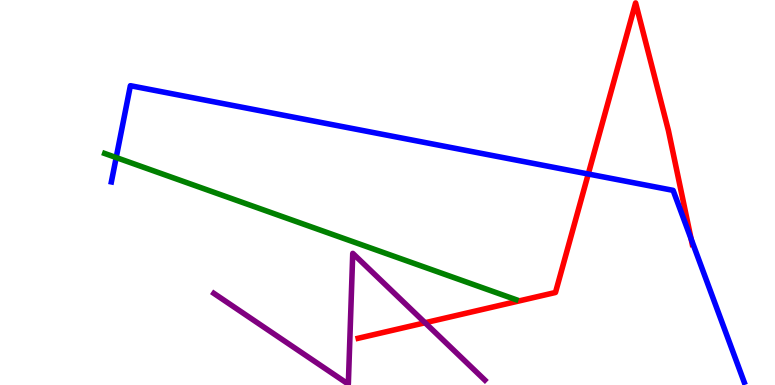[{'lines': ['blue', 'red'], 'intersections': [{'x': 7.59, 'y': 5.48}, {'x': 8.92, 'y': 3.79}]}, {'lines': ['green', 'red'], 'intersections': []}, {'lines': ['purple', 'red'], 'intersections': [{'x': 5.48, 'y': 1.62}]}, {'lines': ['blue', 'green'], 'intersections': [{'x': 1.5, 'y': 5.91}]}, {'lines': ['blue', 'purple'], 'intersections': []}, {'lines': ['green', 'purple'], 'intersections': []}]